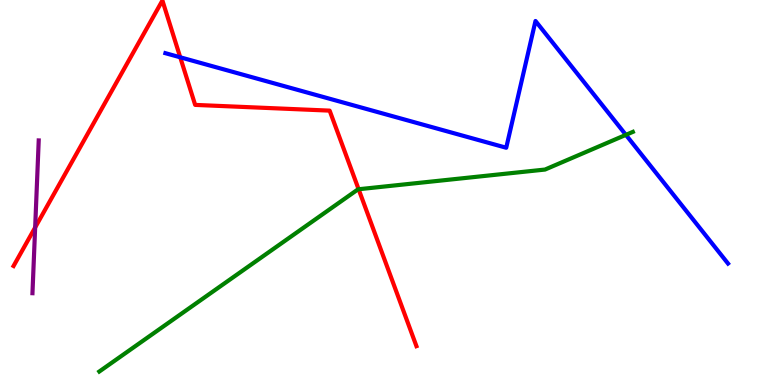[{'lines': ['blue', 'red'], 'intersections': [{'x': 2.33, 'y': 8.51}]}, {'lines': ['green', 'red'], 'intersections': [{'x': 4.63, 'y': 5.08}]}, {'lines': ['purple', 'red'], 'intersections': [{'x': 0.454, 'y': 4.09}]}, {'lines': ['blue', 'green'], 'intersections': [{'x': 8.08, 'y': 6.5}]}, {'lines': ['blue', 'purple'], 'intersections': []}, {'lines': ['green', 'purple'], 'intersections': []}]